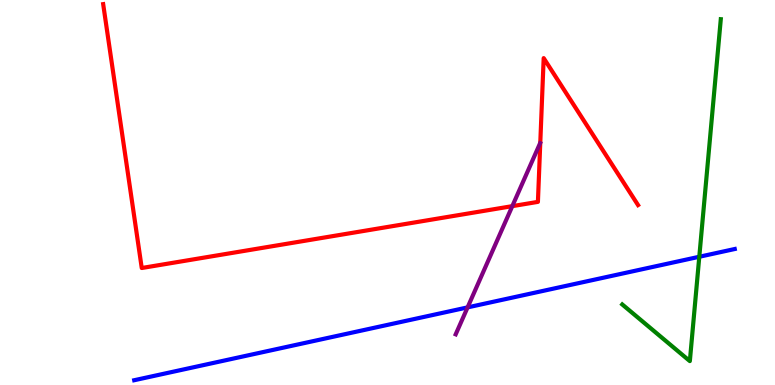[{'lines': ['blue', 'red'], 'intersections': []}, {'lines': ['green', 'red'], 'intersections': []}, {'lines': ['purple', 'red'], 'intersections': [{'x': 6.61, 'y': 4.65}]}, {'lines': ['blue', 'green'], 'intersections': [{'x': 9.02, 'y': 3.33}]}, {'lines': ['blue', 'purple'], 'intersections': [{'x': 6.03, 'y': 2.02}]}, {'lines': ['green', 'purple'], 'intersections': []}]